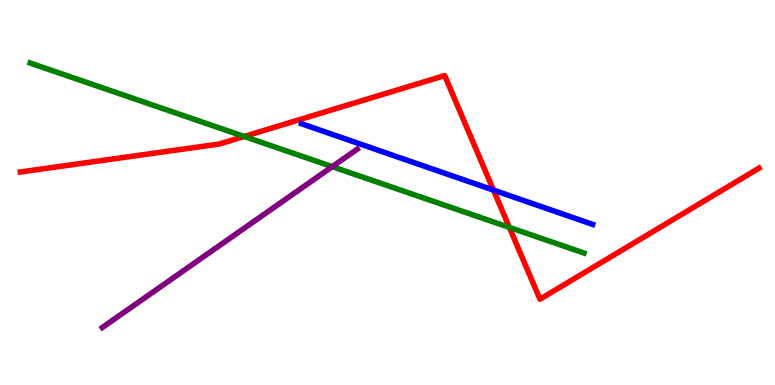[{'lines': ['blue', 'red'], 'intersections': [{'x': 6.37, 'y': 5.06}]}, {'lines': ['green', 'red'], 'intersections': [{'x': 3.15, 'y': 6.46}, {'x': 6.57, 'y': 4.09}]}, {'lines': ['purple', 'red'], 'intersections': []}, {'lines': ['blue', 'green'], 'intersections': []}, {'lines': ['blue', 'purple'], 'intersections': []}, {'lines': ['green', 'purple'], 'intersections': [{'x': 4.29, 'y': 5.67}]}]